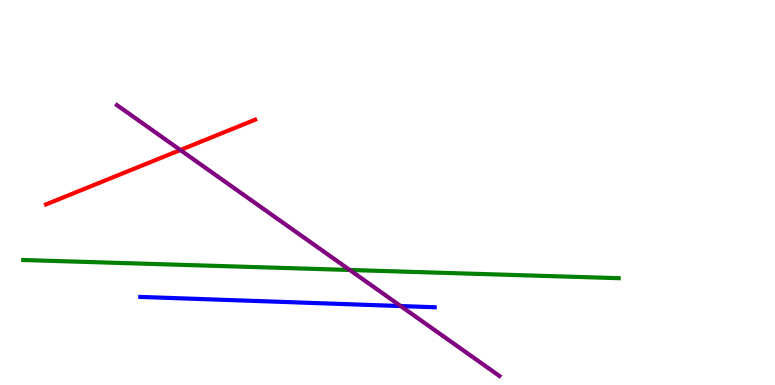[{'lines': ['blue', 'red'], 'intersections': []}, {'lines': ['green', 'red'], 'intersections': []}, {'lines': ['purple', 'red'], 'intersections': [{'x': 2.33, 'y': 6.1}]}, {'lines': ['blue', 'green'], 'intersections': []}, {'lines': ['blue', 'purple'], 'intersections': [{'x': 5.17, 'y': 2.05}]}, {'lines': ['green', 'purple'], 'intersections': [{'x': 4.51, 'y': 2.99}]}]